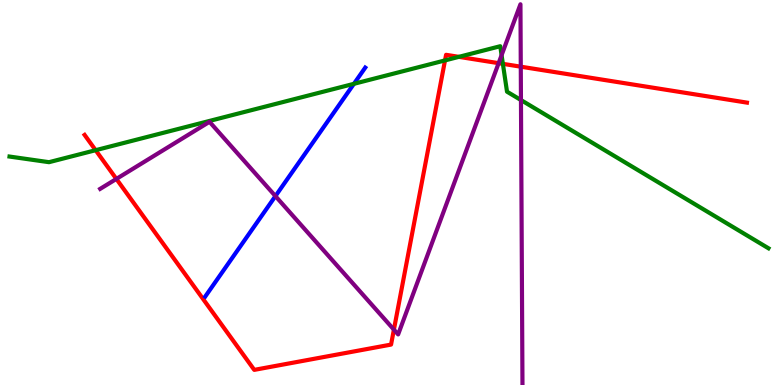[{'lines': ['blue', 'red'], 'intersections': []}, {'lines': ['green', 'red'], 'intersections': [{'x': 1.23, 'y': 6.1}, {'x': 5.74, 'y': 8.43}, {'x': 5.92, 'y': 8.52}, {'x': 6.49, 'y': 8.34}]}, {'lines': ['purple', 'red'], 'intersections': [{'x': 1.5, 'y': 5.35}, {'x': 5.08, 'y': 1.44}, {'x': 6.43, 'y': 8.36}, {'x': 6.72, 'y': 8.27}]}, {'lines': ['blue', 'green'], 'intersections': [{'x': 4.57, 'y': 7.82}]}, {'lines': ['blue', 'purple'], 'intersections': [{'x': 3.55, 'y': 4.91}]}, {'lines': ['green', 'purple'], 'intersections': [{'x': 6.47, 'y': 8.57}, {'x': 6.72, 'y': 7.4}]}]